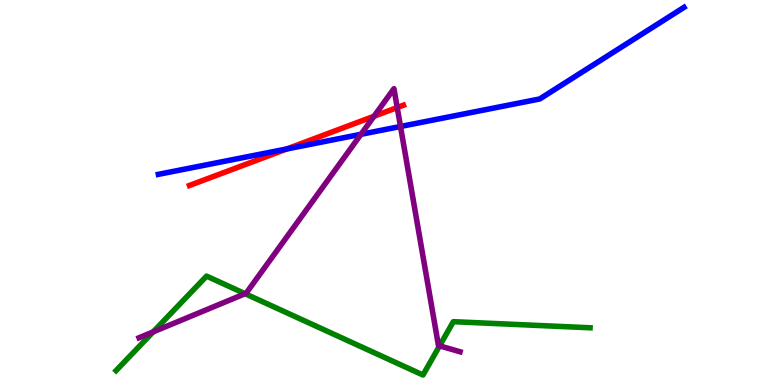[{'lines': ['blue', 'red'], 'intersections': [{'x': 3.7, 'y': 6.13}]}, {'lines': ['green', 'red'], 'intersections': []}, {'lines': ['purple', 'red'], 'intersections': [{'x': 4.83, 'y': 6.98}, {'x': 5.13, 'y': 7.21}]}, {'lines': ['blue', 'green'], 'intersections': []}, {'lines': ['blue', 'purple'], 'intersections': [{'x': 4.66, 'y': 6.51}, {'x': 5.17, 'y': 6.71}]}, {'lines': ['green', 'purple'], 'intersections': [{'x': 1.98, 'y': 1.38}, {'x': 3.16, 'y': 2.37}, {'x': 5.67, 'y': 1.02}]}]